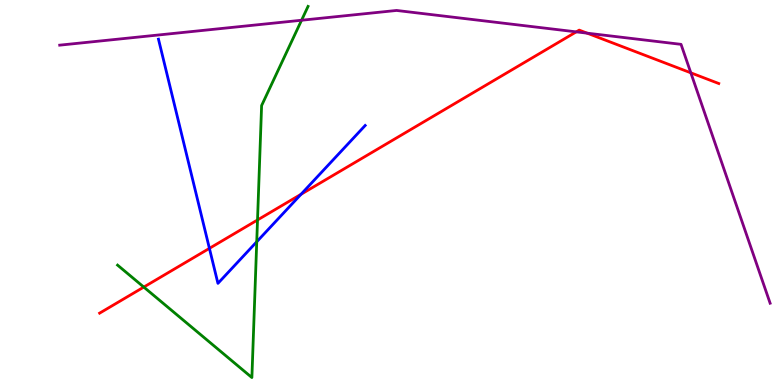[{'lines': ['blue', 'red'], 'intersections': [{'x': 2.7, 'y': 3.55}, {'x': 3.88, 'y': 4.95}]}, {'lines': ['green', 'red'], 'intersections': [{'x': 1.86, 'y': 2.54}, {'x': 3.32, 'y': 4.29}]}, {'lines': ['purple', 'red'], 'intersections': [{'x': 7.44, 'y': 9.17}, {'x': 7.58, 'y': 9.14}, {'x': 8.91, 'y': 8.11}]}, {'lines': ['blue', 'green'], 'intersections': [{'x': 3.31, 'y': 3.72}]}, {'lines': ['blue', 'purple'], 'intersections': []}, {'lines': ['green', 'purple'], 'intersections': [{'x': 3.89, 'y': 9.47}]}]